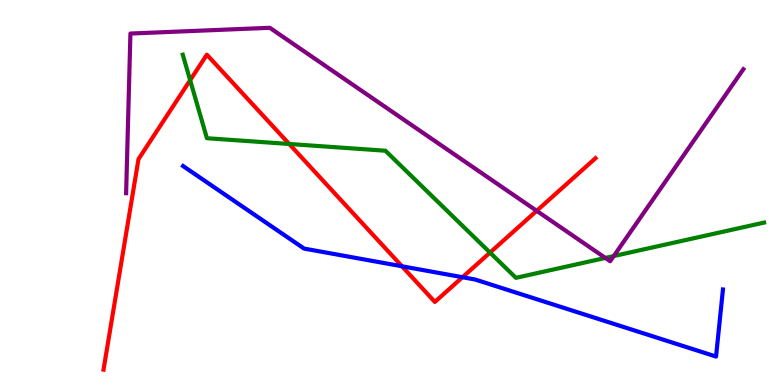[{'lines': ['blue', 'red'], 'intersections': [{'x': 5.19, 'y': 3.08}, {'x': 5.97, 'y': 2.8}]}, {'lines': ['green', 'red'], 'intersections': [{'x': 2.45, 'y': 7.92}, {'x': 3.73, 'y': 6.26}, {'x': 6.32, 'y': 3.44}]}, {'lines': ['purple', 'red'], 'intersections': [{'x': 6.92, 'y': 4.52}]}, {'lines': ['blue', 'green'], 'intersections': []}, {'lines': ['blue', 'purple'], 'intersections': []}, {'lines': ['green', 'purple'], 'intersections': [{'x': 7.81, 'y': 3.3}, {'x': 7.92, 'y': 3.35}]}]